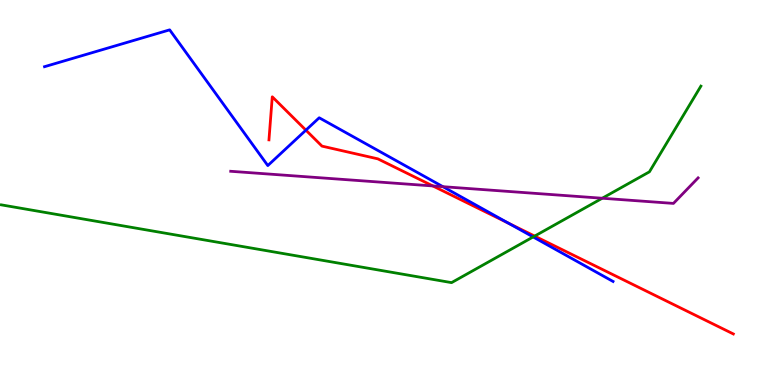[{'lines': ['blue', 'red'], 'intersections': [{'x': 3.95, 'y': 6.62}, {'x': 6.56, 'y': 4.2}]}, {'lines': ['green', 'red'], 'intersections': [{'x': 6.9, 'y': 3.87}]}, {'lines': ['purple', 'red'], 'intersections': [{'x': 5.59, 'y': 5.17}]}, {'lines': ['blue', 'green'], 'intersections': [{'x': 6.88, 'y': 3.85}]}, {'lines': ['blue', 'purple'], 'intersections': [{'x': 5.71, 'y': 5.15}]}, {'lines': ['green', 'purple'], 'intersections': [{'x': 7.77, 'y': 4.85}]}]